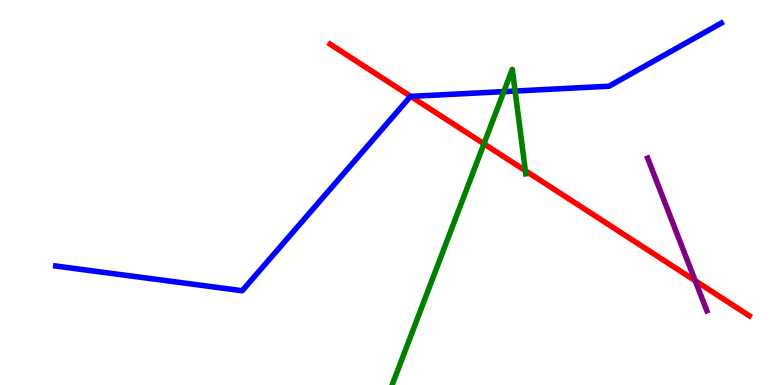[{'lines': ['blue', 'red'], 'intersections': [{'x': 5.3, 'y': 7.5}]}, {'lines': ['green', 'red'], 'intersections': [{'x': 6.24, 'y': 6.26}, {'x': 6.78, 'y': 5.57}]}, {'lines': ['purple', 'red'], 'intersections': [{'x': 8.97, 'y': 2.71}]}, {'lines': ['blue', 'green'], 'intersections': [{'x': 6.5, 'y': 7.62}, {'x': 6.65, 'y': 7.64}]}, {'lines': ['blue', 'purple'], 'intersections': []}, {'lines': ['green', 'purple'], 'intersections': []}]